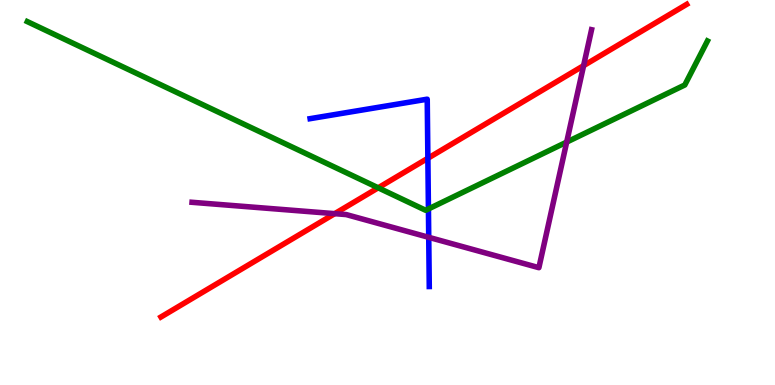[{'lines': ['blue', 'red'], 'intersections': [{'x': 5.52, 'y': 5.89}]}, {'lines': ['green', 'red'], 'intersections': [{'x': 4.88, 'y': 5.12}]}, {'lines': ['purple', 'red'], 'intersections': [{'x': 4.32, 'y': 4.45}, {'x': 7.53, 'y': 8.29}]}, {'lines': ['blue', 'green'], 'intersections': [{'x': 5.53, 'y': 4.57}]}, {'lines': ['blue', 'purple'], 'intersections': [{'x': 5.53, 'y': 3.84}]}, {'lines': ['green', 'purple'], 'intersections': [{'x': 7.31, 'y': 6.31}]}]